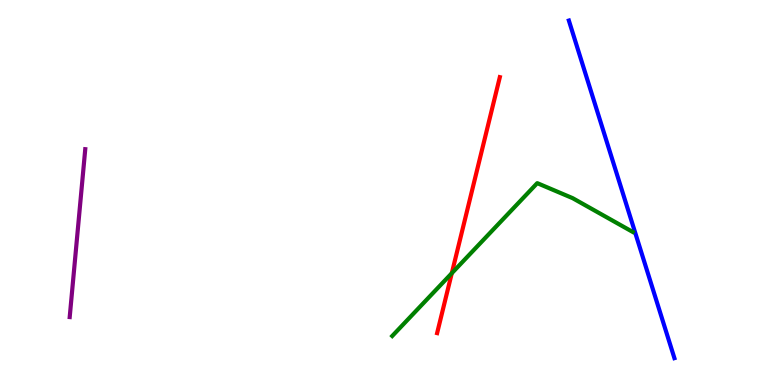[{'lines': ['blue', 'red'], 'intersections': []}, {'lines': ['green', 'red'], 'intersections': [{'x': 5.83, 'y': 2.9}]}, {'lines': ['purple', 'red'], 'intersections': []}, {'lines': ['blue', 'green'], 'intersections': []}, {'lines': ['blue', 'purple'], 'intersections': []}, {'lines': ['green', 'purple'], 'intersections': []}]